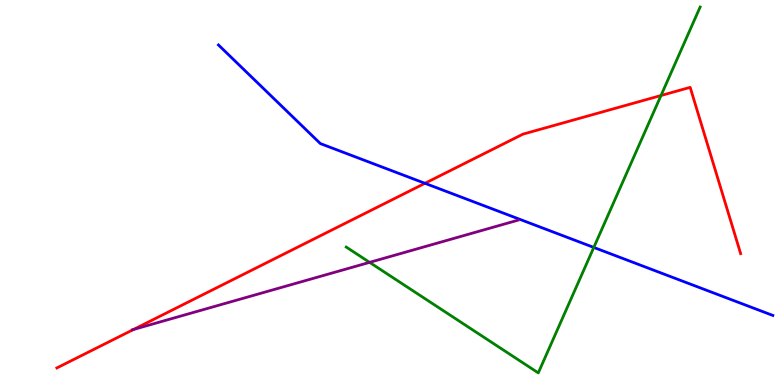[{'lines': ['blue', 'red'], 'intersections': [{'x': 5.48, 'y': 5.24}]}, {'lines': ['green', 'red'], 'intersections': [{'x': 8.53, 'y': 7.52}]}, {'lines': ['purple', 'red'], 'intersections': [{'x': 1.72, 'y': 1.44}]}, {'lines': ['blue', 'green'], 'intersections': [{'x': 7.66, 'y': 3.57}]}, {'lines': ['blue', 'purple'], 'intersections': []}, {'lines': ['green', 'purple'], 'intersections': [{'x': 4.77, 'y': 3.19}]}]